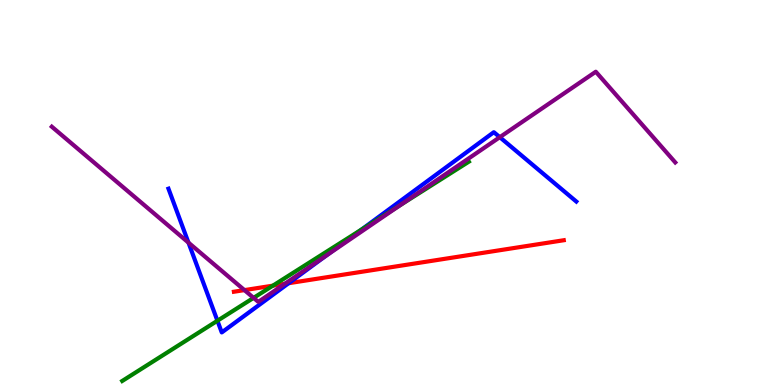[{'lines': ['blue', 'red'], 'intersections': [{'x': 3.72, 'y': 2.64}]}, {'lines': ['green', 'red'], 'intersections': [{'x': 3.52, 'y': 2.58}]}, {'lines': ['purple', 'red'], 'intersections': [{'x': 3.15, 'y': 2.46}, {'x': 3.68, 'y': 2.63}]}, {'lines': ['blue', 'green'], 'intersections': [{'x': 2.81, 'y': 1.67}, {'x': 4.66, 'y': 4.03}]}, {'lines': ['blue', 'purple'], 'intersections': [{'x': 2.43, 'y': 3.7}, {'x': 4.21, 'y': 3.36}, {'x': 6.45, 'y': 6.44}]}, {'lines': ['green', 'purple'], 'intersections': [{'x': 3.27, 'y': 2.26}, {'x': 5.16, 'y': 4.67}]}]